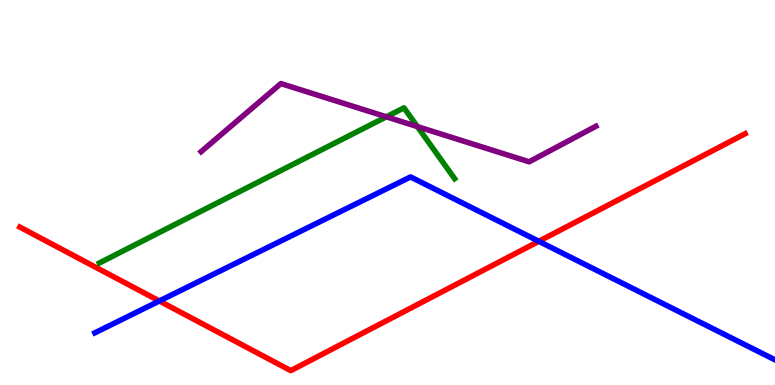[{'lines': ['blue', 'red'], 'intersections': [{'x': 2.06, 'y': 2.18}, {'x': 6.95, 'y': 3.73}]}, {'lines': ['green', 'red'], 'intersections': []}, {'lines': ['purple', 'red'], 'intersections': []}, {'lines': ['blue', 'green'], 'intersections': []}, {'lines': ['blue', 'purple'], 'intersections': []}, {'lines': ['green', 'purple'], 'intersections': [{'x': 4.99, 'y': 6.97}, {'x': 5.39, 'y': 6.71}]}]